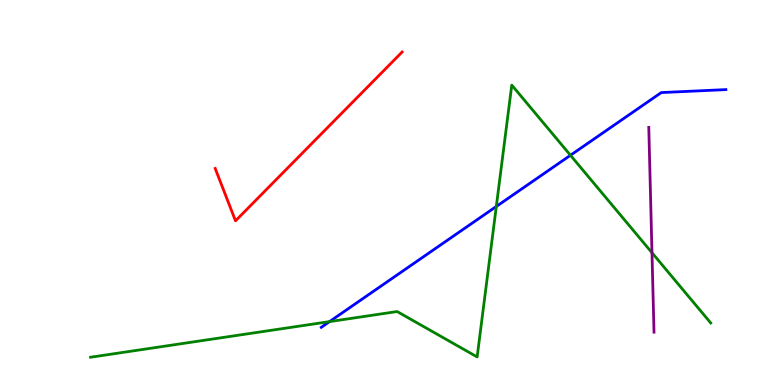[{'lines': ['blue', 'red'], 'intersections': []}, {'lines': ['green', 'red'], 'intersections': []}, {'lines': ['purple', 'red'], 'intersections': []}, {'lines': ['blue', 'green'], 'intersections': [{'x': 4.25, 'y': 1.65}, {'x': 6.4, 'y': 4.64}, {'x': 7.36, 'y': 5.97}]}, {'lines': ['blue', 'purple'], 'intersections': []}, {'lines': ['green', 'purple'], 'intersections': [{'x': 8.41, 'y': 3.44}]}]